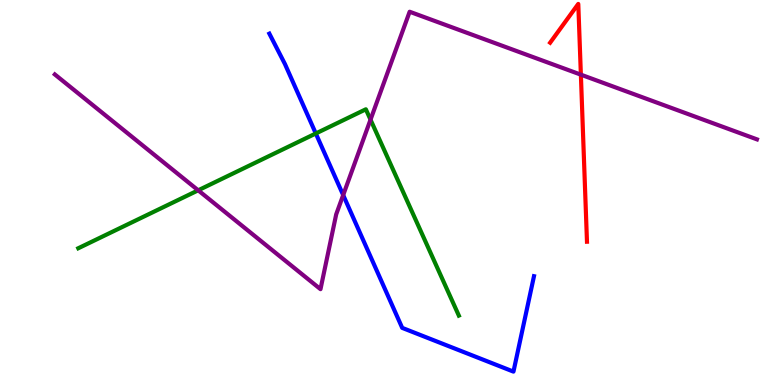[{'lines': ['blue', 'red'], 'intersections': []}, {'lines': ['green', 'red'], 'intersections': []}, {'lines': ['purple', 'red'], 'intersections': [{'x': 7.5, 'y': 8.06}]}, {'lines': ['blue', 'green'], 'intersections': [{'x': 4.07, 'y': 6.53}]}, {'lines': ['blue', 'purple'], 'intersections': [{'x': 4.43, 'y': 4.93}]}, {'lines': ['green', 'purple'], 'intersections': [{'x': 2.56, 'y': 5.06}, {'x': 4.78, 'y': 6.89}]}]